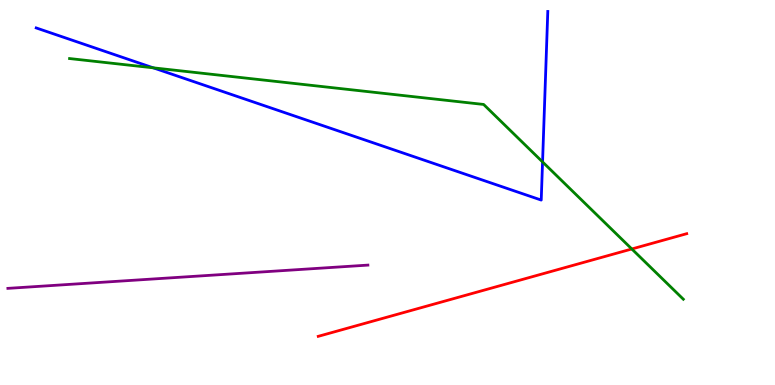[{'lines': ['blue', 'red'], 'intersections': []}, {'lines': ['green', 'red'], 'intersections': [{'x': 8.15, 'y': 3.53}]}, {'lines': ['purple', 'red'], 'intersections': []}, {'lines': ['blue', 'green'], 'intersections': [{'x': 1.98, 'y': 8.24}, {'x': 7.0, 'y': 5.79}]}, {'lines': ['blue', 'purple'], 'intersections': []}, {'lines': ['green', 'purple'], 'intersections': []}]